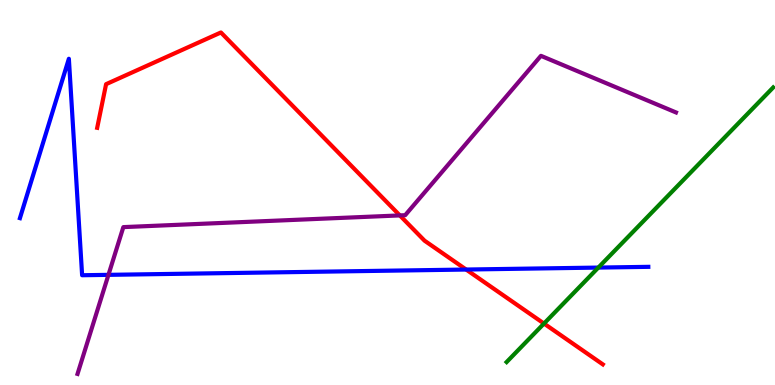[{'lines': ['blue', 'red'], 'intersections': [{'x': 6.01, 'y': 3.0}]}, {'lines': ['green', 'red'], 'intersections': [{'x': 7.02, 'y': 1.6}]}, {'lines': ['purple', 'red'], 'intersections': [{'x': 5.16, 'y': 4.4}]}, {'lines': ['blue', 'green'], 'intersections': [{'x': 7.72, 'y': 3.05}]}, {'lines': ['blue', 'purple'], 'intersections': [{'x': 1.4, 'y': 2.86}]}, {'lines': ['green', 'purple'], 'intersections': []}]